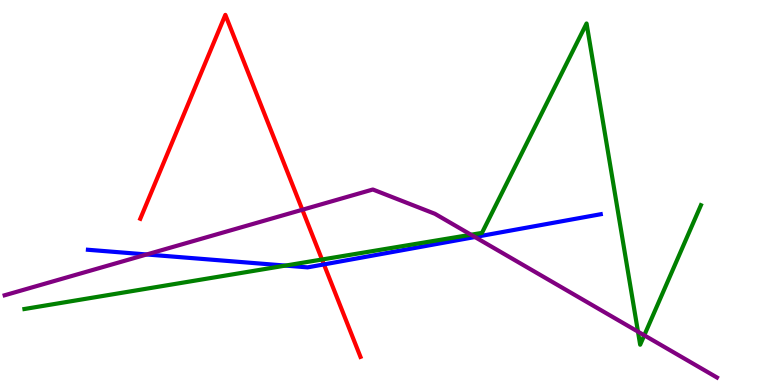[{'lines': ['blue', 'red'], 'intersections': [{'x': 4.18, 'y': 3.13}]}, {'lines': ['green', 'red'], 'intersections': [{'x': 4.15, 'y': 3.26}]}, {'lines': ['purple', 'red'], 'intersections': [{'x': 3.9, 'y': 4.55}]}, {'lines': ['blue', 'green'], 'intersections': [{'x': 3.68, 'y': 3.1}]}, {'lines': ['blue', 'purple'], 'intersections': [{'x': 1.89, 'y': 3.39}, {'x': 6.13, 'y': 3.84}]}, {'lines': ['green', 'purple'], 'intersections': [{'x': 6.08, 'y': 3.9}, {'x': 8.23, 'y': 1.39}, {'x': 8.31, 'y': 1.29}]}]